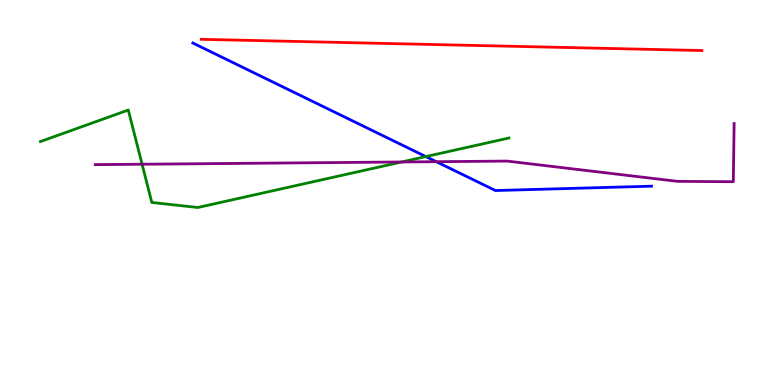[{'lines': ['blue', 'red'], 'intersections': []}, {'lines': ['green', 'red'], 'intersections': []}, {'lines': ['purple', 'red'], 'intersections': []}, {'lines': ['blue', 'green'], 'intersections': [{'x': 5.49, 'y': 5.93}]}, {'lines': ['blue', 'purple'], 'intersections': [{'x': 5.63, 'y': 5.8}]}, {'lines': ['green', 'purple'], 'intersections': [{'x': 1.83, 'y': 5.73}, {'x': 5.18, 'y': 5.79}]}]